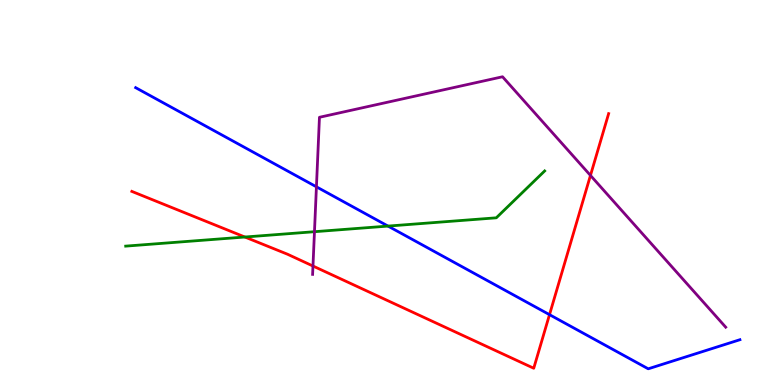[{'lines': ['blue', 'red'], 'intersections': [{'x': 7.09, 'y': 1.83}]}, {'lines': ['green', 'red'], 'intersections': [{'x': 3.16, 'y': 3.84}]}, {'lines': ['purple', 'red'], 'intersections': [{'x': 4.04, 'y': 3.09}, {'x': 7.62, 'y': 5.44}]}, {'lines': ['blue', 'green'], 'intersections': [{'x': 5.01, 'y': 4.13}]}, {'lines': ['blue', 'purple'], 'intersections': [{'x': 4.08, 'y': 5.15}]}, {'lines': ['green', 'purple'], 'intersections': [{'x': 4.06, 'y': 3.98}]}]